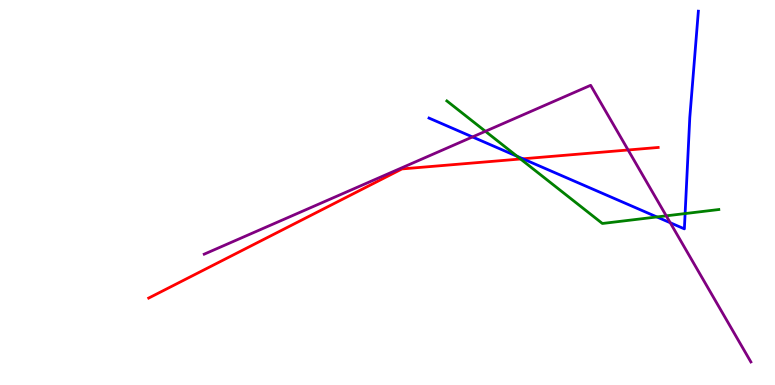[{'lines': ['blue', 'red'], 'intersections': [{'x': 6.75, 'y': 5.88}]}, {'lines': ['green', 'red'], 'intersections': [{'x': 6.72, 'y': 5.87}]}, {'lines': ['purple', 'red'], 'intersections': [{'x': 8.1, 'y': 6.1}]}, {'lines': ['blue', 'green'], 'intersections': [{'x': 6.67, 'y': 5.94}, {'x': 8.48, 'y': 4.36}, {'x': 8.84, 'y': 4.45}]}, {'lines': ['blue', 'purple'], 'intersections': [{'x': 6.1, 'y': 6.44}, {'x': 8.65, 'y': 4.21}]}, {'lines': ['green', 'purple'], 'intersections': [{'x': 6.26, 'y': 6.59}, {'x': 8.6, 'y': 4.39}]}]